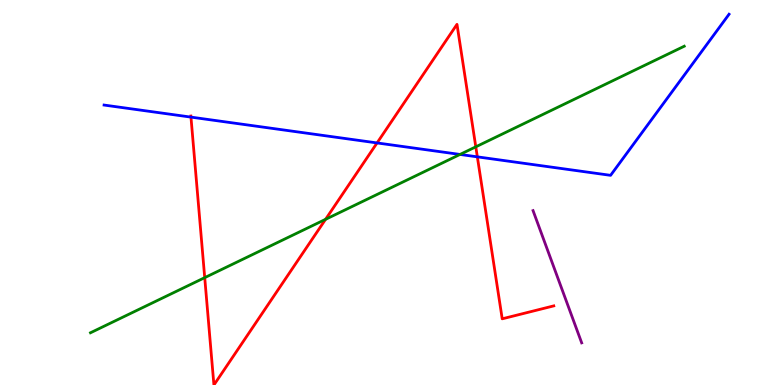[{'lines': ['blue', 'red'], 'intersections': [{'x': 2.46, 'y': 6.96}, {'x': 4.87, 'y': 6.29}, {'x': 6.16, 'y': 5.93}]}, {'lines': ['green', 'red'], 'intersections': [{'x': 2.64, 'y': 2.79}, {'x': 4.2, 'y': 4.3}, {'x': 6.14, 'y': 6.19}]}, {'lines': ['purple', 'red'], 'intersections': []}, {'lines': ['blue', 'green'], 'intersections': [{'x': 5.94, 'y': 5.99}]}, {'lines': ['blue', 'purple'], 'intersections': []}, {'lines': ['green', 'purple'], 'intersections': []}]